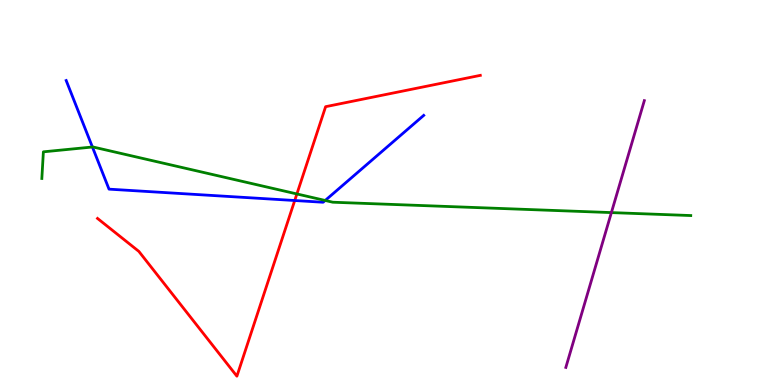[{'lines': ['blue', 'red'], 'intersections': [{'x': 3.8, 'y': 4.79}]}, {'lines': ['green', 'red'], 'intersections': [{'x': 3.83, 'y': 4.96}]}, {'lines': ['purple', 'red'], 'intersections': []}, {'lines': ['blue', 'green'], 'intersections': [{'x': 1.19, 'y': 6.18}, {'x': 4.2, 'y': 4.79}]}, {'lines': ['blue', 'purple'], 'intersections': []}, {'lines': ['green', 'purple'], 'intersections': [{'x': 7.89, 'y': 4.48}]}]